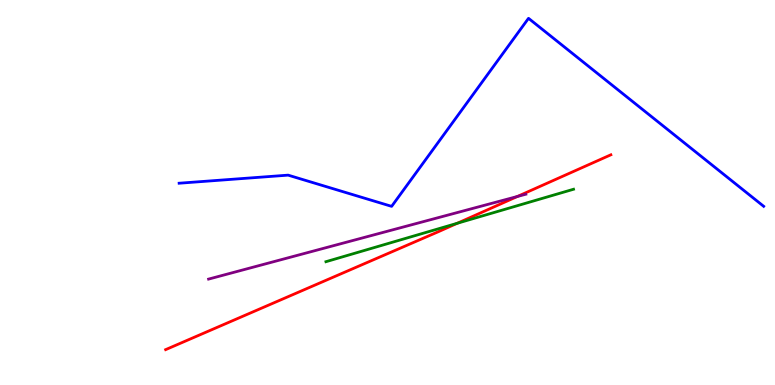[{'lines': ['blue', 'red'], 'intersections': []}, {'lines': ['green', 'red'], 'intersections': [{'x': 5.9, 'y': 4.2}]}, {'lines': ['purple', 'red'], 'intersections': [{'x': 6.68, 'y': 4.9}]}, {'lines': ['blue', 'green'], 'intersections': []}, {'lines': ['blue', 'purple'], 'intersections': []}, {'lines': ['green', 'purple'], 'intersections': []}]